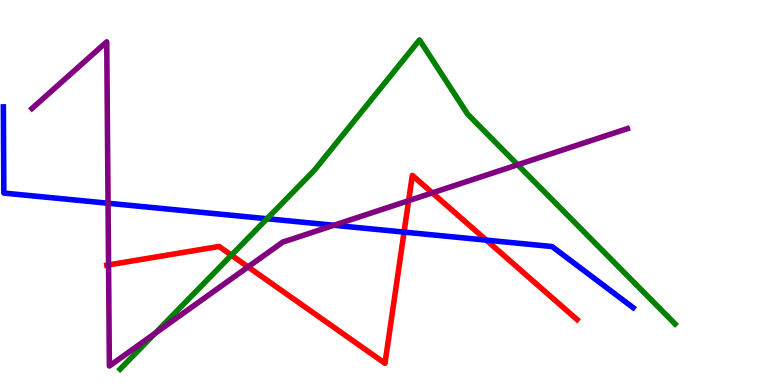[{'lines': ['blue', 'red'], 'intersections': [{'x': 5.21, 'y': 3.97}, {'x': 6.28, 'y': 3.76}]}, {'lines': ['green', 'red'], 'intersections': [{'x': 2.99, 'y': 3.37}]}, {'lines': ['purple', 'red'], 'intersections': [{'x': 1.4, 'y': 3.12}, {'x': 3.2, 'y': 3.07}, {'x': 5.27, 'y': 4.79}, {'x': 5.58, 'y': 4.99}]}, {'lines': ['blue', 'green'], 'intersections': [{'x': 3.45, 'y': 4.32}]}, {'lines': ['blue', 'purple'], 'intersections': [{'x': 1.39, 'y': 4.72}, {'x': 4.31, 'y': 4.15}]}, {'lines': ['green', 'purple'], 'intersections': [{'x': 2.0, 'y': 1.34}, {'x': 6.68, 'y': 5.72}]}]